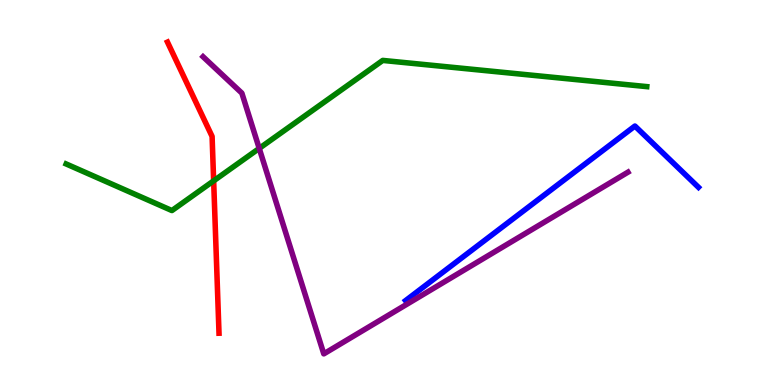[{'lines': ['blue', 'red'], 'intersections': []}, {'lines': ['green', 'red'], 'intersections': [{'x': 2.76, 'y': 5.3}]}, {'lines': ['purple', 'red'], 'intersections': []}, {'lines': ['blue', 'green'], 'intersections': []}, {'lines': ['blue', 'purple'], 'intersections': []}, {'lines': ['green', 'purple'], 'intersections': [{'x': 3.34, 'y': 6.15}]}]